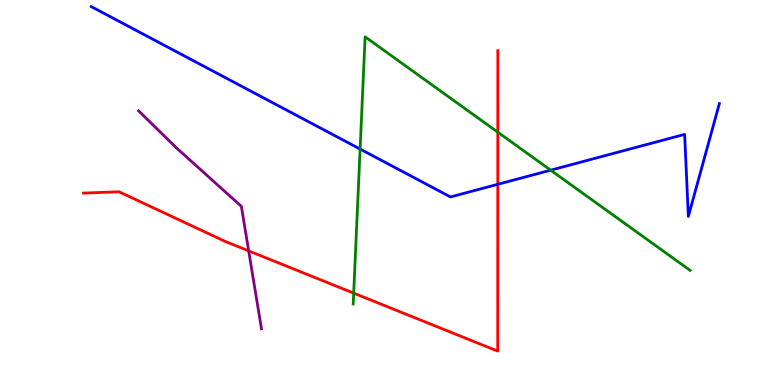[{'lines': ['blue', 'red'], 'intersections': [{'x': 6.42, 'y': 5.21}]}, {'lines': ['green', 'red'], 'intersections': [{'x': 4.56, 'y': 2.39}, {'x': 6.42, 'y': 6.57}]}, {'lines': ['purple', 'red'], 'intersections': [{'x': 3.21, 'y': 3.48}]}, {'lines': ['blue', 'green'], 'intersections': [{'x': 4.65, 'y': 6.13}, {'x': 7.11, 'y': 5.58}]}, {'lines': ['blue', 'purple'], 'intersections': []}, {'lines': ['green', 'purple'], 'intersections': []}]